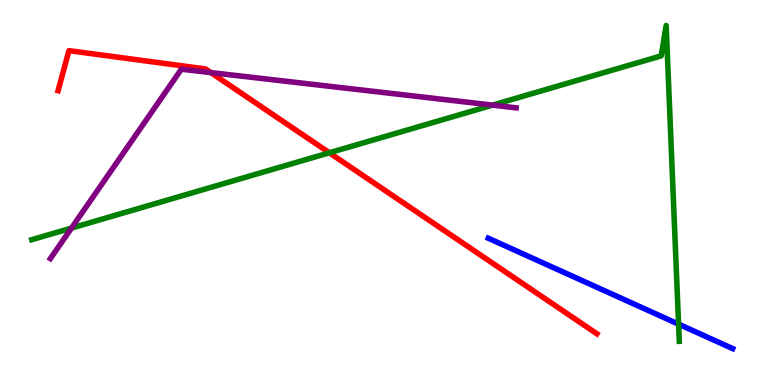[{'lines': ['blue', 'red'], 'intersections': []}, {'lines': ['green', 'red'], 'intersections': [{'x': 4.25, 'y': 6.03}]}, {'lines': ['purple', 'red'], 'intersections': [{'x': 2.72, 'y': 8.11}]}, {'lines': ['blue', 'green'], 'intersections': [{'x': 8.76, 'y': 1.58}]}, {'lines': ['blue', 'purple'], 'intersections': []}, {'lines': ['green', 'purple'], 'intersections': [{'x': 0.922, 'y': 4.08}, {'x': 6.36, 'y': 7.27}]}]